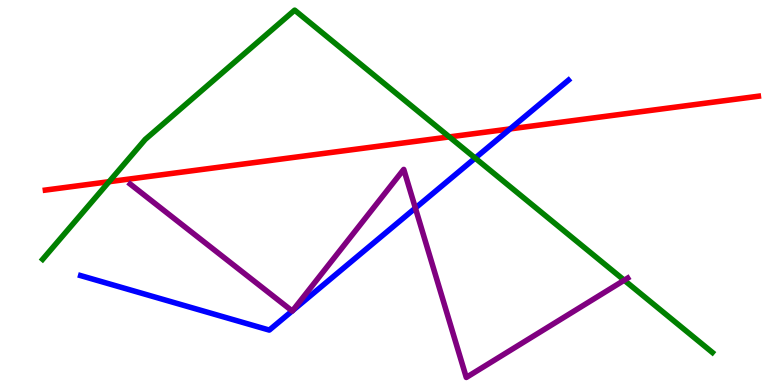[{'lines': ['blue', 'red'], 'intersections': [{'x': 6.58, 'y': 6.65}]}, {'lines': ['green', 'red'], 'intersections': [{'x': 1.41, 'y': 5.28}, {'x': 5.8, 'y': 6.44}]}, {'lines': ['purple', 'red'], 'intersections': []}, {'lines': ['blue', 'green'], 'intersections': [{'x': 6.13, 'y': 5.89}]}, {'lines': ['blue', 'purple'], 'intersections': [{'x': 3.77, 'y': 1.92}, {'x': 3.78, 'y': 1.94}, {'x': 5.36, 'y': 4.6}]}, {'lines': ['green', 'purple'], 'intersections': [{'x': 8.05, 'y': 2.72}]}]